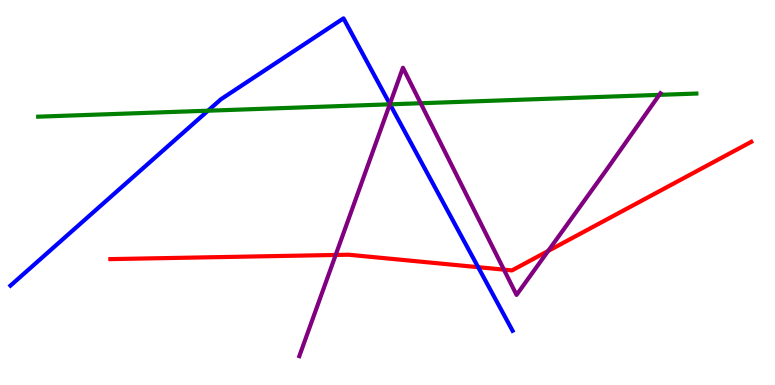[{'lines': ['blue', 'red'], 'intersections': [{'x': 6.17, 'y': 3.06}]}, {'lines': ['green', 'red'], 'intersections': []}, {'lines': ['purple', 'red'], 'intersections': [{'x': 4.33, 'y': 3.38}, {'x': 6.5, 'y': 3.0}, {'x': 7.07, 'y': 3.48}]}, {'lines': ['blue', 'green'], 'intersections': [{'x': 2.68, 'y': 7.12}, {'x': 5.03, 'y': 7.29}]}, {'lines': ['blue', 'purple'], 'intersections': [{'x': 5.03, 'y': 7.3}]}, {'lines': ['green', 'purple'], 'intersections': [{'x': 5.03, 'y': 7.29}, {'x': 5.43, 'y': 7.32}, {'x': 8.51, 'y': 7.54}]}]